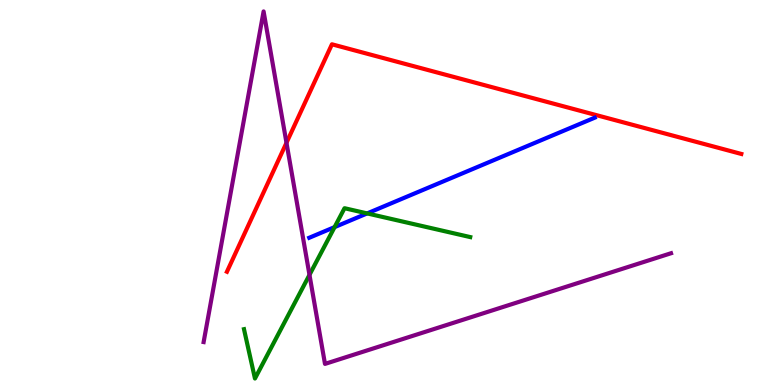[{'lines': ['blue', 'red'], 'intersections': []}, {'lines': ['green', 'red'], 'intersections': []}, {'lines': ['purple', 'red'], 'intersections': [{'x': 3.7, 'y': 6.29}]}, {'lines': ['blue', 'green'], 'intersections': [{'x': 4.32, 'y': 4.1}, {'x': 4.74, 'y': 4.46}]}, {'lines': ['blue', 'purple'], 'intersections': []}, {'lines': ['green', 'purple'], 'intersections': [{'x': 3.99, 'y': 2.86}]}]